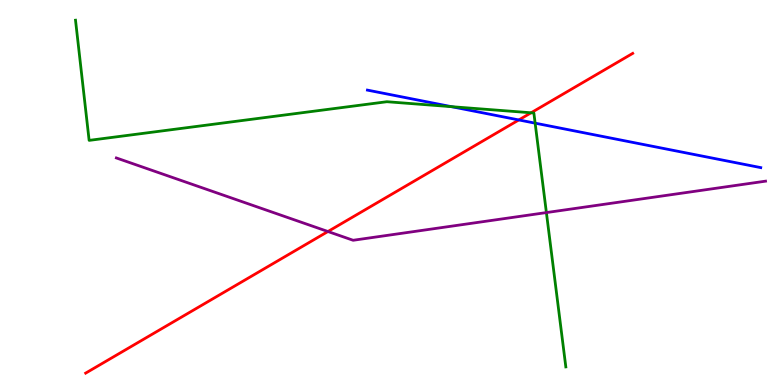[{'lines': ['blue', 'red'], 'intersections': [{'x': 6.69, 'y': 6.88}]}, {'lines': ['green', 'red'], 'intersections': [{'x': 6.85, 'y': 7.07}]}, {'lines': ['purple', 'red'], 'intersections': [{'x': 4.23, 'y': 3.99}]}, {'lines': ['blue', 'green'], 'intersections': [{'x': 5.83, 'y': 7.23}, {'x': 6.9, 'y': 6.8}]}, {'lines': ['blue', 'purple'], 'intersections': []}, {'lines': ['green', 'purple'], 'intersections': [{'x': 7.05, 'y': 4.48}]}]